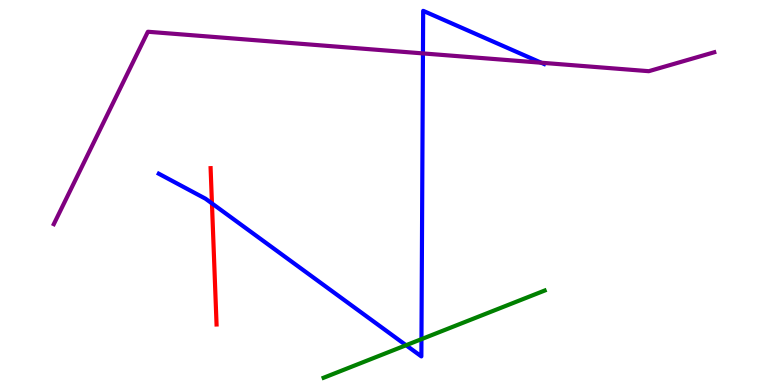[{'lines': ['blue', 'red'], 'intersections': [{'x': 2.73, 'y': 4.72}]}, {'lines': ['green', 'red'], 'intersections': []}, {'lines': ['purple', 'red'], 'intersections': []}, {'lines': ['blue', 'green'], 'intersections': [{'x': 5.24, 'y': 1.03}, {'x': 5.44, 'y': 1.19}]}, {'lines': ['blue', 'purple'], 'intersections': [{'x': 5.46, 'y': 8.61}, {'x': 6.98, 'y': 8.37}]}, {'lines': ['green', 'purple'], 'intersections': []}]